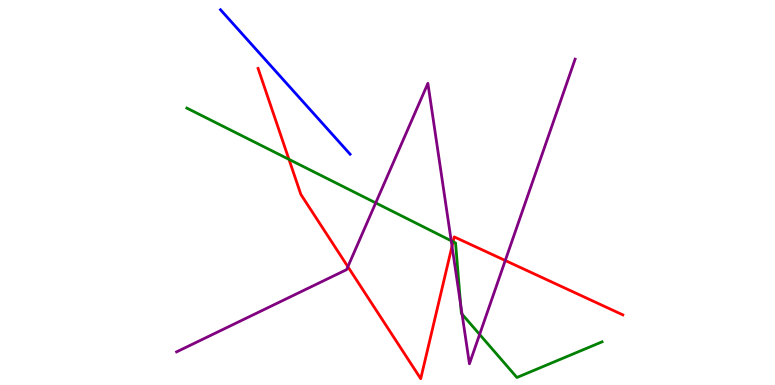[{'lines': ['blue', 'red'], 'intersections': []}, {'lines': ['green', 'red'], 'intersections': [{'x': 3.73, 'y': 5.86}, {'x': 5.85, 'y': 3.72}]}, {'lines': ['purple', 'red'], 'intersections': [{'x': 4.49, 'y': 3.07}, {'x': 5.83, 'y': 3.6}, {'x': 6.52, 'y': 3.23}]}, {'lines': ['blue', 'green'], 'intersections': []}, {'lines': ['blue', 'purple'], 'intersections': []}, {'lines': ['green', 'purple'], 'intersections': [{'x': 4.85, 'y': 4.73}, {'x': 5.82, 'y': 3.75}, {'x': 5.94, 'y': 2.1}, {'x': 5.96, 'y': 1.84}, {'x': 6.19, 'y': 1.31}]}]